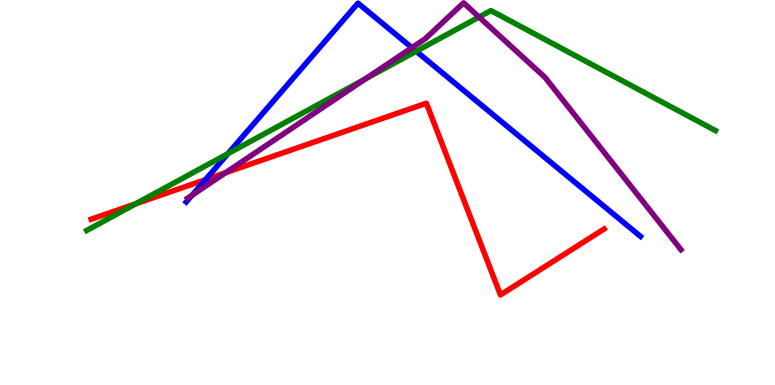[{'lines': ['blue', 'red'], 'intersections': [{'x': 2.65, 'y': 5.33}]}, {'lines': ['green', 'red'], 'intersections': [{'x': 1.75, 'y': 4.71}]}, {'lines': ['purple', 'red'], 'intersections': [{'x': 2.91, 'y': 5.51}]}, {'lines': ['blue', 'green'], 'intersections': [{'x': 2.94, 'y': 6.01}, {'x': 5.37, 'y': 8.67}]}, {'lines': ['blue', 'purple'], 'intersections': [{'x': 2.48, 'y': 4.93}, {'x': 5.31, 'y': 8.76}]}, {'lines': ['green', 'purple'], 'intersections': [{'x': 4.72, 'y': 7.95}, {'x': 6.18, 'y': 9.56}]}]